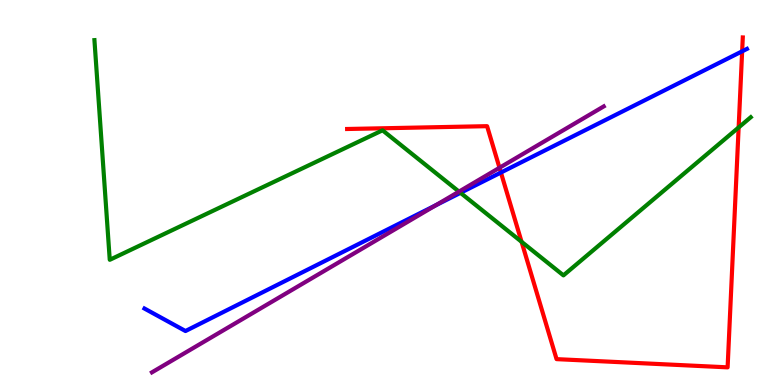[{'lines': ['blue', 'red'], 'intersections': [{'x': 6.46, 'y': 5.52}, {'x': 9.58, 'y': 8.67}]}, {'lines': ['green', 'red'], 'intersections': [{'x': 6.73, 'y': 3.72}, {'x': 9.53, 'y': 6.69}]}, {'lines': ['purple', 'red'], 'intersections': [{'x': 6.45, 'y': 5.64}]}, {'lines': ['blue', 'green'], 'intersections': [{'x': 5.94, 'y': 4.99}]}, {'lines': ['blue', 'purple'], 'intersections': [{'x': 5.62, 'y': 4.67}]}, {'lines': ['green', 'purple'], 'intersections': [{'x': 5.92, 'y': 5.02}]}]